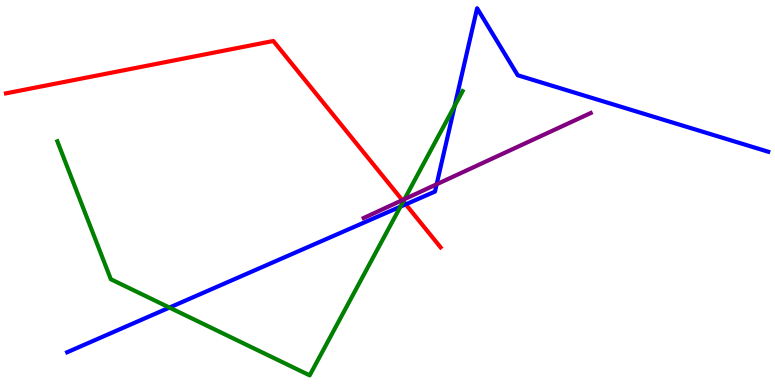[{'lines': ['blue', 'red'], 'intersections': [{'x': 5.24, 'y': 4.69}]}, {'lines': ['green', 'red'], 'intersections': [{'x': 5.2, 'y': 4.77}]}, {'lines': ['purple', 'red'], 'intersections': [{'x': 5.19, 'y': 4.8}]}, {'lines': ['blue', 'green'], 'intersections': [{'x': 2.19, 'y': 2.01}, {'x': 5.17, 'y': 4.63}, {'x': 5.87, 'y': 7.25}]}, {'lines': ['blue', 'purple'], 'intersections': [{'x': 5.63, 'y': 5.21}]}, {'lines': ['green', 'purple'], 'intersections': [{'x': 5.22, 'y': 4.83}]}]